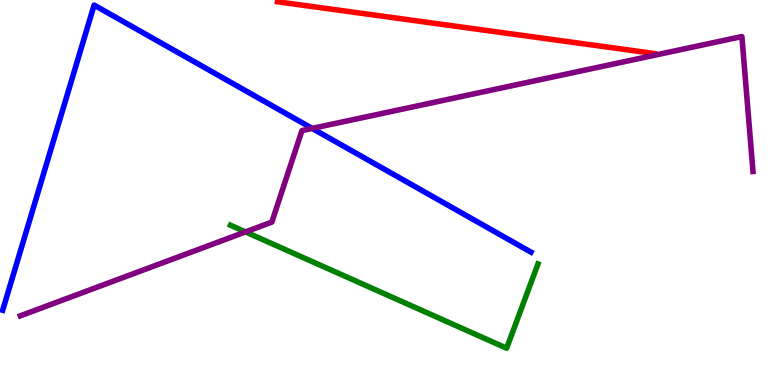[{'lines': ['blue', 'red'], 'intersections': []}, {'lines': ['green', 'red'], 'intersections': []}, {'lines': ['purple', 'red'], 'intersections': []}, {'lines': ['blue', 'green'], 'intersections': []}, {'lines': ['blue', 'purple'], 'intersections': [{'x': 4.03, 'y': 6.66}]}, {'lines': ['green', 'purple'], 'intersections': [{'x': 3.17, 'y': 3.98}]}]